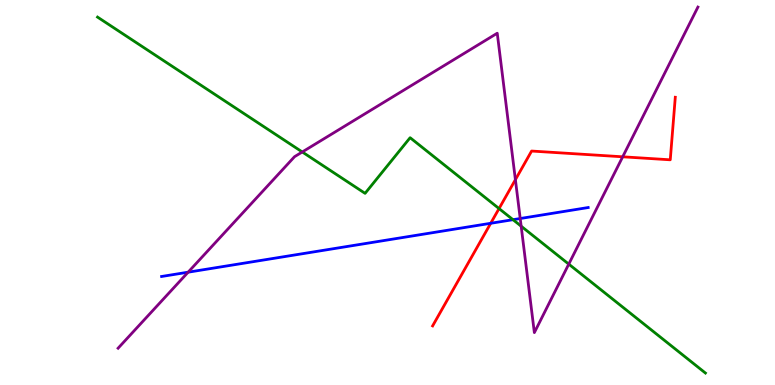[{'lines': ['blue', 'red'], 'intersections': [{'x': 6.33, 'y': 4.2}]}, {'lines': ['green', 'red'], 'intersections': [{'x': 6.44, 'y': 4.58}]}, {'lines': ['purple', 'red'], 'intersections': [{'x': 6.65, 'y': 5.33}, {'x': 8.03, 'y': 5.93}]}, {'lines': ['blue', 'green'], 'intersections': [{'x': 6.62, 'y': 4.29}]}, {'lines': ['blue', 'purple'], 'intersections': [{'x': 2.43, 'y': 2.93}, {'x': 6.71, 'y': 4.32}]}, {'lines': ['green', 'purple'], 'intersections': [{'x': 3.9, 'y': 6.05}, {'x': 6.72, 'y': 4.12}, {'x': 7.34, 'y': 3.14}]}]